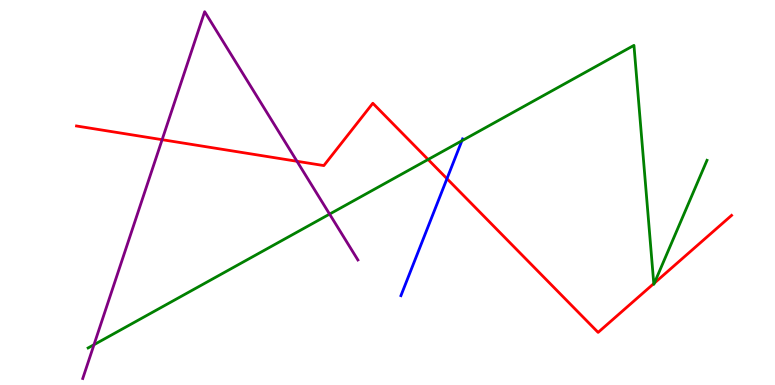[{'lines': ['blue', 'red'], 'intersections': [{'x': 5.77, 'y': 5.36}]}, {'lines': ['green', 'red'], 'intersections': [{'x': 5.52, 'y': 5.86}, {'x': 8.44, 'y': 2.63}, {'x': 8.44, 'y': 2.65}]}, {'lines': ['purple', 'red'], 'intersections': [{'x': 2.09, 'y': 6.37}, {'x': 3.83, 'y': 5.81}]}, {'lines': ['blue', 'green'], 'intersections': [{'x': 5.96, 'y': 6.34}]}, {'lines': ['blue', 'purple'], 'intersections': []}, {'lines': ['green', 'purple'], 'intersections': [{'x': 1.21, 'y': 1.05}, {'x': 4.25, 'y': 4.44}]}]